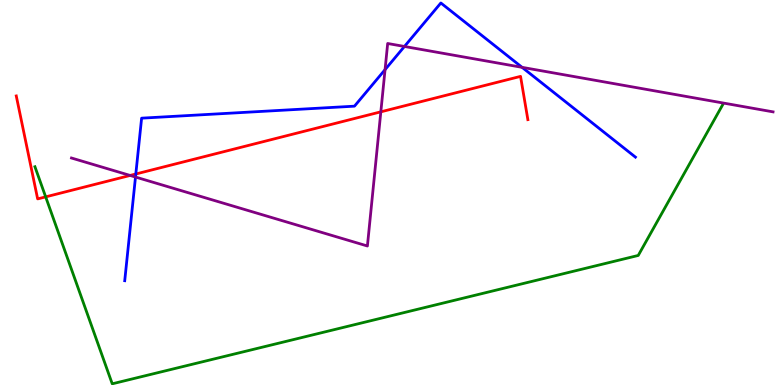[{'lines': ['blue', 'red'], 'intersections': [{'x': 1.75, 'y': 5.48}]}, {'lines': ['green', 'red'], 'intersections': [{'x': 0.589, 'y': 4.89}]}, {'lines': ['purple', 'red'], 'intersections': [{'x': 1.68, 'y': 5.44}, {'x': 4.91, 'y': 7.1}]}, {'lines': ['blue', 'green'], 'intersections': []}, {'lines': ['blue', 'purple'], 'intersections': [{'x': 1.75, 'y': 5.4}, {'x': 4.97, 'y': 8.19}, {'x': 5.22, 'y': 8.79}, {'x': 6.74, 'y': 8.25}]}, {'lines': ['green', 'purple'], 'intersections': []}]